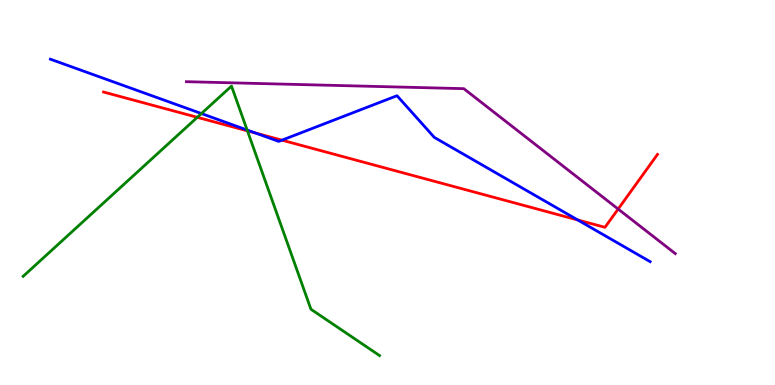[{'lines': ['blue', 'red'], 'intersections': [{'x': 3.3, 'y': 6.55}, {'x': 3.64, 'y': 6.36}, {'x': 7.45, 'y': 4.29}]}, {'lines': ['green', 'red'], 'intersections': [{'x': 2.55, 'y': 6.95}, {'x': 3.19, 'y': 6.6}]}, {'lines': ['purple', 'red'], 'intersections': [{'x': 7.98, 'y': 4.57}]}, {'lines': ['blue', 'green'], 'intersections': [{'x': 2.6, 'y': 7.05}, {'x': 3.19, 'y': 6.62}]}, {'lines': ['blue', 'purple'], 'intersections': []}, {'lines': ['green', 'purple'], 'intersections': []}]